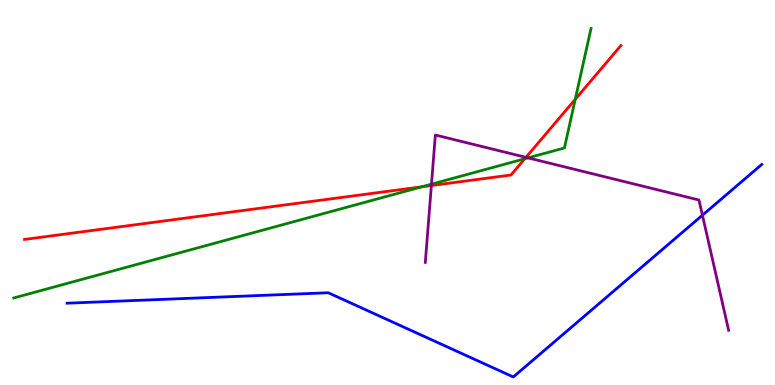[{'lines': ['blue', 'red'], 'intersections': []}, {'lines': ['green', 'red'], 'intersections': [{'x': 5.44, 'y': 5.15}, {'x': 6.77, 'y': 5.88}, {'x': 7.42, 'y': 7.42}]}, {'lines': ['purple', 'red'], 'intersections': [{'x': 5.57, 'y': 5.18}, {'x': 6.79, 'y': 5.91}]}, {'lines': ['blue', 'green'], 'intersections': []}, {'lines': ['blue', 'purple'], 'intersections': [{'x': 9.06, 'y': 4.41}]}, {'lines': ['green', 'purple'], 'intersections': [{'x': 5.57, 'y': 5.22}, {'x': 6.81, 'y': 5.9}]}]